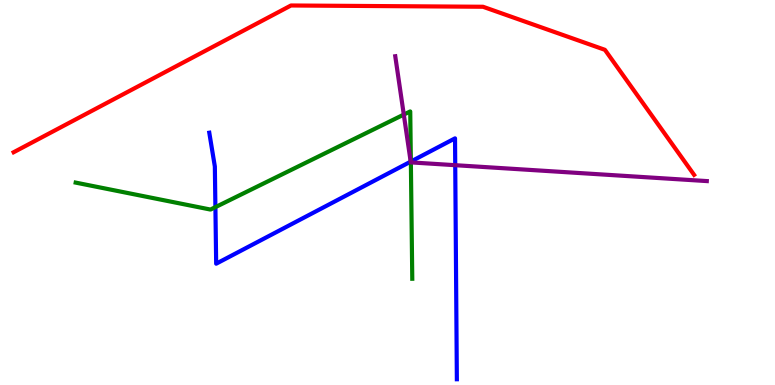[{'lines': ['blue', 'red'], 'intersections': []}, {'lines': ['green', 'red'], 'intersections': []}, {'lines': ['purple', 'red'], 'intersections': []}, {'lines': ['blue', 'green'], 'intersections': [{'x': 2.78, 'y': 4.62}, {'x': 5.3, 'y': 5.8}]}, {'lines': ['blue', 'purple'], 'intersections': [{'x': 5.3, 'y': 5.8}, {'x': 5.87, 'y': 5.71}]}, {'lines': ['green', 'purple'], 'intersections': [{'x': 5.21, 'y': 7.02}, {'x': 5.3, 'y': 5.78}]}]